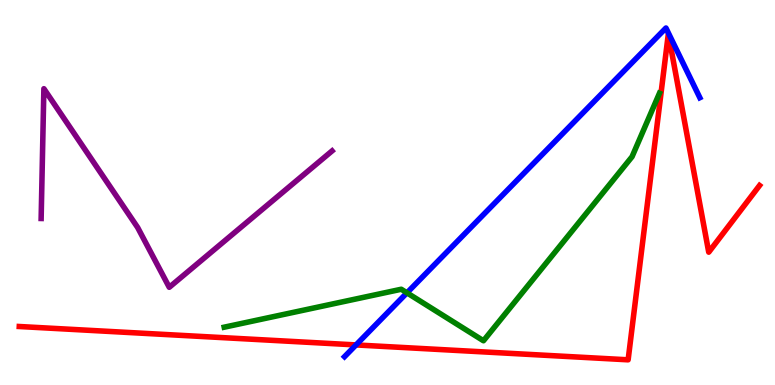[{'lines': ['blue', 'red'], 'intersections': [{'x': 4.59, 'y': 1.04}]}, {'lines': ['green', 'red'], 'intersections': []}, {'lines': ['purple', 'red'], 'intersections': []}, {'lines': ['blue', 'green'], 'intersections': [{'x': 5.25, 'y': 2.39}]}, {'lines': ['blue', 'purple'], 'intersections': []}, {'lines': ['green', 'purple'], 'intersections': []}]